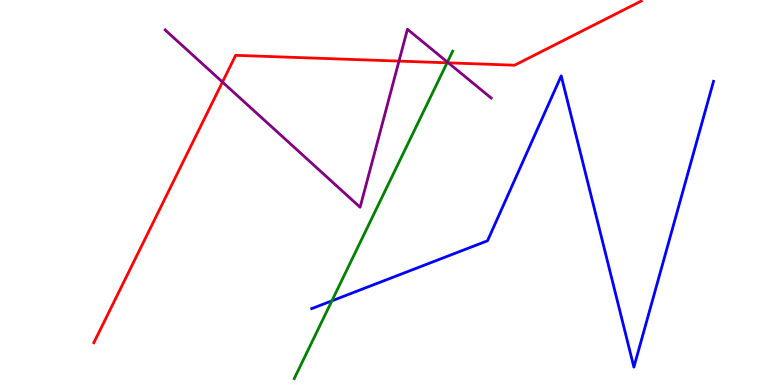[{'lines': ['blue', 'red'], 'intersections': []}, {'lines': ['green', 'red'], 'intersections': [{'x': 5.77, 'y': 8.37}]}, {'lines': ['purple', 'red'], 'intersections': [{'x': 2.87, 'y': 7.87}, {'x': 5.15, 'y': 8.41}, {'x': 5.79, 'y': 8.37}]}, {'lines': ['blue', 'green'], 'intersections': [{'x': 4.28, 'y': 2.19}]}, {'lines': ['blue', 'purple'], 'intersections': []}, {'lines': ['green', 'purple'], 'intersections': [{'x': 5.77, 'y': 8.39}]}]